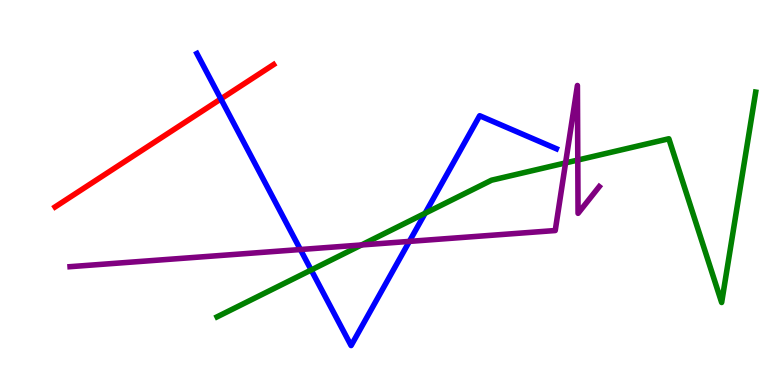[{'lines': ['blue', 'red'], 'intersections': [{'x': 2.85, 'y': 7.43}]}, {'lines': ['green', 'red'], 'intersections': []}, {'lines': ['purple', 'red'], 'intersections': []}, {'lines': ['blue', 'green'], 'intersections': [{'x': 4.02, 'y': 2.99}, {'x': 5.49, 'y': 4.46}]}, {'lines': ['blue', 'purple'], 'intersections': [{'x': 3.88, 'y': 3.52}, {'x': 5.28, 'y': 3.73}]}, {'lines': ['green', 'purple'], 'intersections': [{'x': 4.66, 'y': 3.64}, {'x': 7.3, 'y': 5.77}, {'x': 7.46, 'y': 5.84}]}]